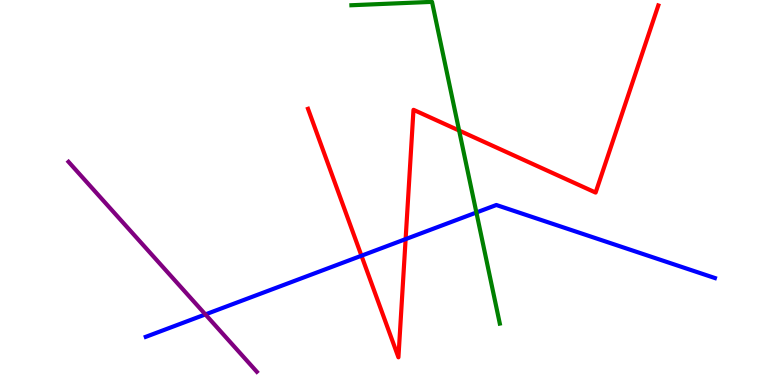[{'lines': ['blue', 'red'], 'intersections': [{'x': 4.66, 'y': 3.36}, {'x': 5.23, 'y': 3.79}]}, {'lines': ['green', 'red'], 'intersections': [{'x': 5.92, 'y': 6.61}]}, {'lines': ['purple', 'red'], 'intersections': []}, {'lines': ['blue', 'green'], 'intersections': [{'x': 6.15, 'y': 4.48}]}, {'lines': ['blue', 'purple'], 'intersections': [{'x': 2.65, 'y': 1.83}]}, {'lines': ['green', 'purple'], 'intersections': []}]